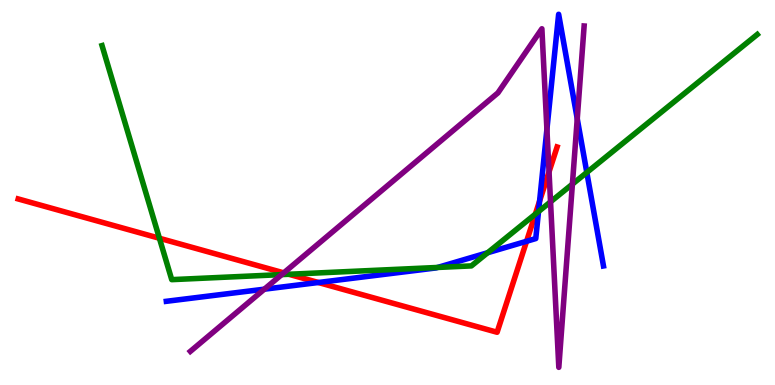[{'lines': ['blue', 'red'], 'intersections': [{'x': 4.11, 'y': 2.66}, {'x': 6.79, 'y': 3.73}, {'x': 6.96, 'y': 4.78}]}, {'lines': ['green', 'red'], 'intersections': [{'x': 2.06, 'y': 3.81}, {'x': 3.73, 'y': 2.88}, {'x': 6.91, 'y': 4.44}]}, {'lines': ['purple', 'red'], 'intersections': [{'x': 3.66, 'y': 2.91}, {'x': 7.08, 'y': 5.54}]}, {'lines': ['blue', 'green'], 'intersections': [{'x': 5.65, 'y': 3.05}, {'x': 6.29, 'y': 3.44}, {'x': 6.95, 'y': 4.51}, {'x': 7.57, 'y': 5.52}]}, {'lines': ['blue', 'purple'], 'intersections': [{'x': 3.41, 'y': 2.49}, {'x': 7.06, 'y': 6.64}, {'x': 7.45, 'y': 6.92}]}, {'lines': ['green', 'purple'], 'intersections': [{'x': 3.63, 'y': 2.87}, {'x': 7.1, 'y': 4.76}, {'x': 7.39, 'y': 5.22}]}]